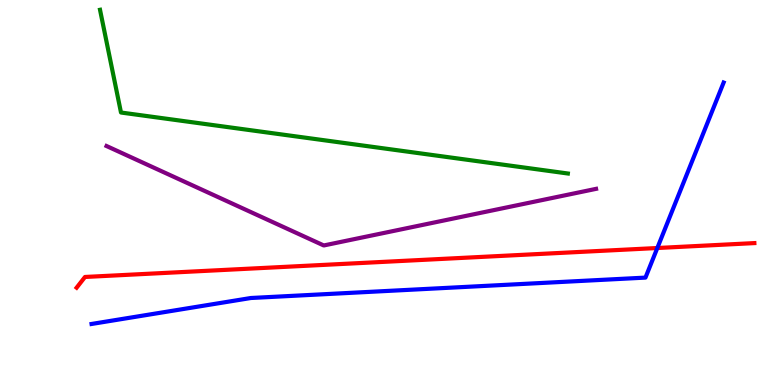[{'lines': ['blue', 'red'], 'intersections': [{'x': 8.48, 'y': 3.56}]}, {'lines': ['green', 'red'], 'intersections': []}, {'lines': ['purple', 'red'], 'intersections': []}, {'lines': ['blue', 'green'], 'intersections': []}, {'lines': ['blue', 'purple'], 'intersections': []}, {'lines': ['green', 'purple'], 'intersections': []}]